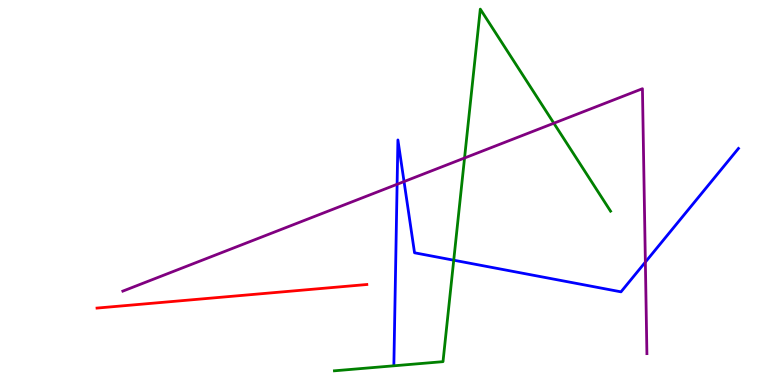[{'lines': ['blue', 'red'], 'intersections': []}, {'lines': ['green', 'red'], 'intersections': []}, {'lines': ['purple', 'red'], 'intersections': []}, {'lines': ['blue', 'green'], 'intersections': [{'x': 5.85, 'y': 3.24}]}, {'lines': ['blue', 'purple'], 'intersections': [{'x': 5.12, 'y': 5.21}, {'x': 5.21, 'y': 5.28}, {'x': 8.33, 'y': 3.19}]}, {'lines': ['green', 'purple'], 'intersections': [{'x': 5.99, 'y': 5.9}, {'x': 7.15, 'y': 6.8}]}]